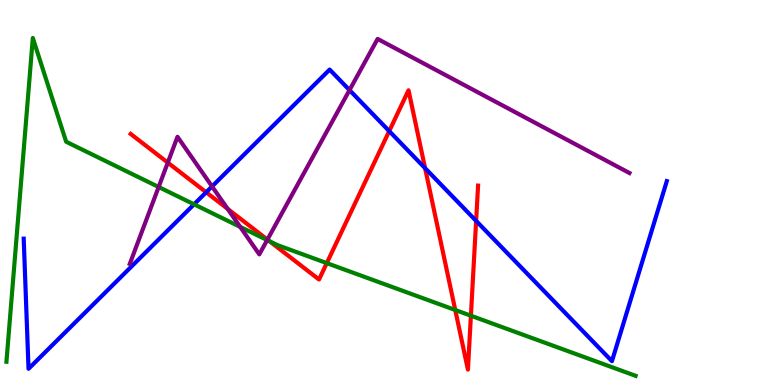[{'lines': ['blue', 'red'], 'intersections': [{'x': 2.66, 'y': 5.01}, {'x': 5.02, 'y': 6.59}, {'x': 5.49, 'y': 5.63}, {'x': 6.14, 'y': 4.26}]}, {'lines': ['green', 'red'], 'intersections': [{'x': 3.48, 'y': 3.73}, {'x': 4.22, 'y': 3.17}, {'x': 5.87, 'y': 1.95}, {'x': 6.08, 'y': 1.8}]}, {'lines': ['purple', 'red'], 'intersections': [{'x': 2.17, 'y': 5.78}, {'x': 2.94, 'y': 4.57}, {'x': 3.45, 'y': 3.78}]}, {'lines': ['blue', 'green'], 'intersections': [{'x': 2.5, 'y': 4.69}]}, {'lines': ['blue', 'purple'], 'intersections': [{'x': 2.74, 'y': 5.16}, {'x': 4.51, 'y': 7.66}]}, {'lines': ['green', 'purple'], 'intersections': [{'x': 2.05, 'y': 5.14}, {'x': 3.1, 'y': 4.11}, {'x': 3.45, 'y': 3.76}]}]